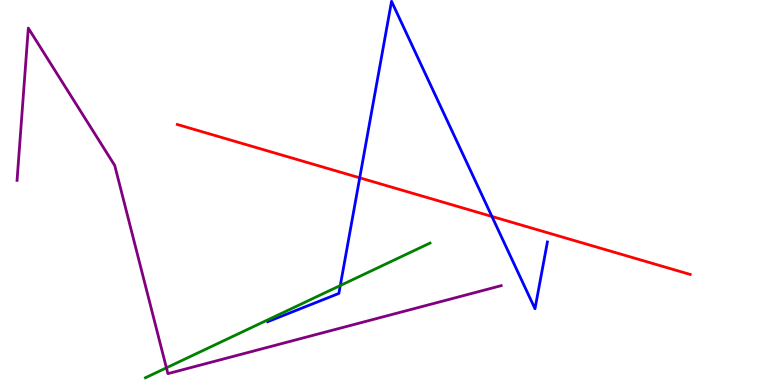[{'lines': ['blue', 'red'], 'intersections': [{'x': 4.64, 'y': 5.38}, {'x': 6.35, 'y': 4.38}]}, {'lines': ['green', 'red'], 'intersections': []}, {'lines': ['purple', 'red'], 'intersections': []}, {'lines': ['blue', 'green'], 'intersections': [{'x': 4.39, 'y': 2.58}]}, {'lines': ['blue', 'purple'], 'intersections': []}, {'lines': ['green', 'purple'], 'intersections': [{'x': 2.15, 'y': 0.446}]}]